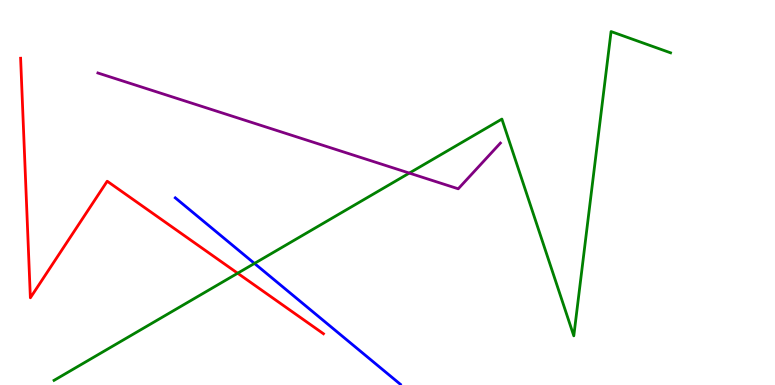[{'lines': ['blue', 'red'], 'intersections': []}, {'lines': ['green', 'red'], 'intersections': [{'x': 3.07, 'y': 2.9}]}, {'lines': ['purple', 'red'], 'intersections': []}, {'lines': ['blue', 'green'], 'intersections': [{'x': 3.28, 'y': 3.16}]}, {'lines': ['blue', 'purple'], 'intersections': []}, {'lines': ['green', 'purple'], 'intersections': [{'x': 5.28, 'y': 5.5}]}]